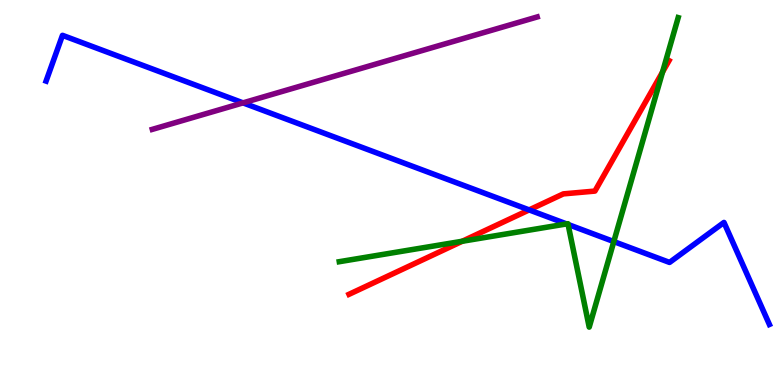[{'lines': ['blue', 'red'], 'intersections': [{'x': 6.83, 'y': 4.55}]}, {'lines': ['green', 'red'], 'intersections': [{'x': 5.96, 'y': 3.73}, {'x': 8.55, 'y': 8.13}]}, {'lines': ['purple', 'red'], 'intersections': []}, {'lines': ['blue', 'green'], 'intersections': [{'x': 7.31, 'y': 4.18}, {'x': 7.33, 'y': 4.17}, {'x': 7.92, 'y': 3.73}]}, {'lines': ['blue', 'purple'], 'intersections': [{'x': 3.14, 'y': 7.33}]}, {'lines': ['green', 'purple'], 'intersections': []}]